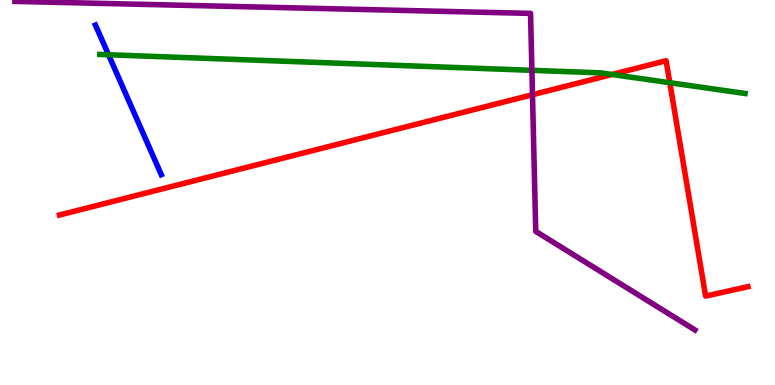[{'lines': ['blue', 'red'], 'intersections': []}, {'lines': ['green', 'red'], 'intersections': [{'x': 7.9, 'y': 8.07}, {'x': 8.64, 'y': 7.85}]}, {'lines': ['purple', 'red'], 'intersections': [{'x': 6.87, 'y': 7.54}]}, {'lines': ['blue', 'green'], 'intersections': [{'x': 1.4, 'y': 8.58}]}, {'lines': ['blue', 'purple'], 'intersections': []}, {'lines': ['green', 'purple'], 'intersections': [{'x': 6.86, 'y': 8.17}]}]